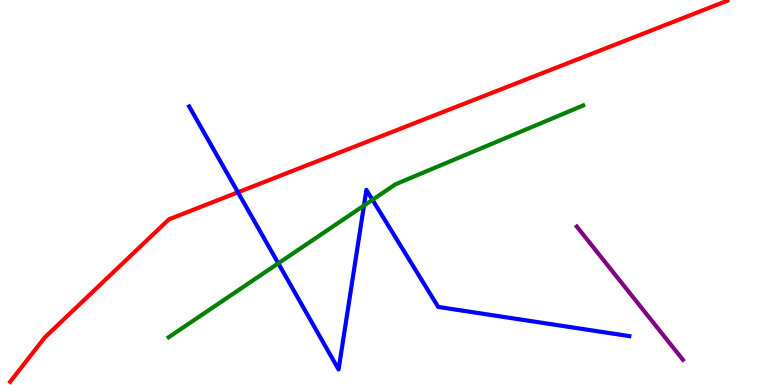[{'lines': ['blue', 'red'], 'intersections': [{'x': 3.07, 'y': 5.01}]}, {'lines': ['green', 'red'], 'intersections': []}, {'lines': ['purple', 'red'], 'intersections': []}, {'lines': ['blue', 'green'], 'intersections': [{'x': 3.59, 'y': 3.16}, {'x': 4.7, 'y': 4.66}, {'x': 4.81, 'y': 4.81}]}, {'lines': ['blue', 'purple'], 'intersections': []}, {'lines': ['green', 'purple'], 'intersections': []}]